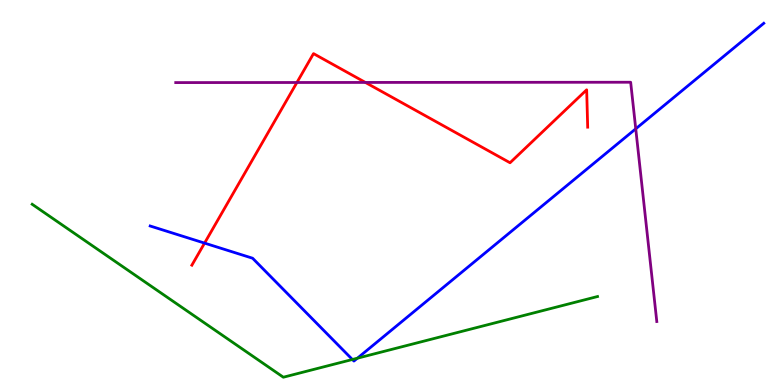[{'lines': ['blue', 'red'], 'intersections': [{'x': 2.64, 'y': 3.69}]}, {'lines': ['green', 'red'], 'intersections': []}, {'lines': ['purple', 'red'], 'intersections': [{'x': 3.83, 'y': 7.86}, {'x': 4.71, 'y': 7.86}]}, {'lines': ['blue', 'green'], 'intersections': [{'x': 4.55, 'y': 0.663}, {'x': 4.61, 'y': 0.696}]}, {'lines': ['blue', 'purple'], 'intersections': [{'x': 8.2, 'y': 6.65}]}, {'lines': ['green', 'purple'], 'intersections': []}]